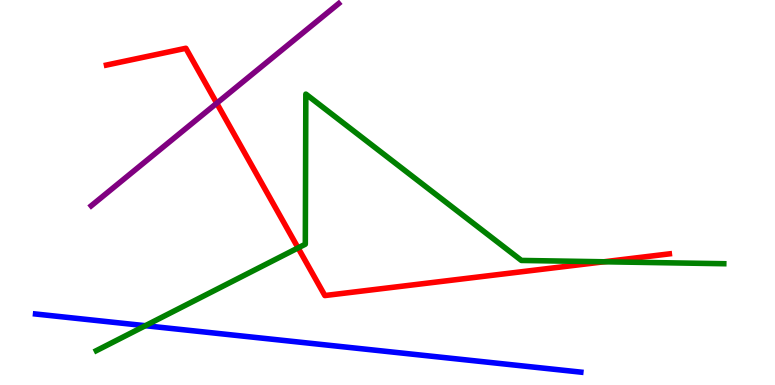[{'lines': ['blue', 'red'], 'intersections': []}, {'lines': ['green', 'red'], 'intersections': [{'x': 3.85, 'y': 3.56}, {'x': 7.79, 'y': 3.2}]}, {'lines': ['purple', 'red'], 'intersections': [{'x': 2.8, 'y': 7.32}]}, {'lines': ['blue', 'green'], 'intersections': [{'x': 1.88, 'y': 1.54}]}, {'lines': ['blue', 'purple'], 'intersections': []}, {'lines': ['green', 'purple'], 'intersections': []}]